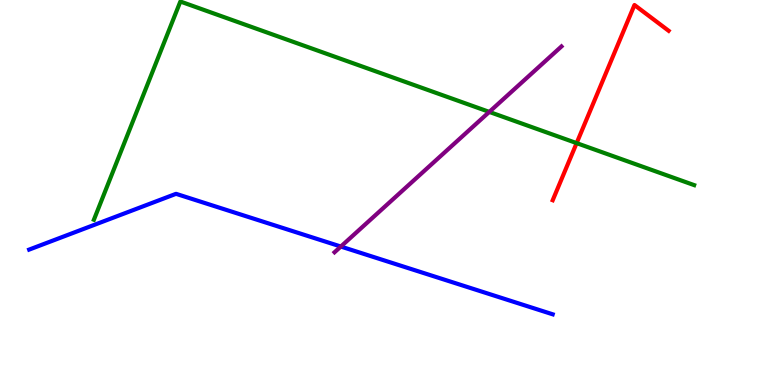[{'lines': ['blue', 'red'], 'intersections': []}, {'lines': ['green', 'red'], 'intersections': [{'x': 7.44, 'y': 6.28}]}, {'lines': ['purple', 'red'], 'intersections': []}, {'lines': ['blue', 'green'], 'intersections': []}, {'lines': ['blue', 'purple'], 'intersections': [{'x': 4.4, 'y': 3.6}]}, {'lines': ['green', 'purple'], 'intersections': [{'x': 6.31, 'y': 7.09}]}]